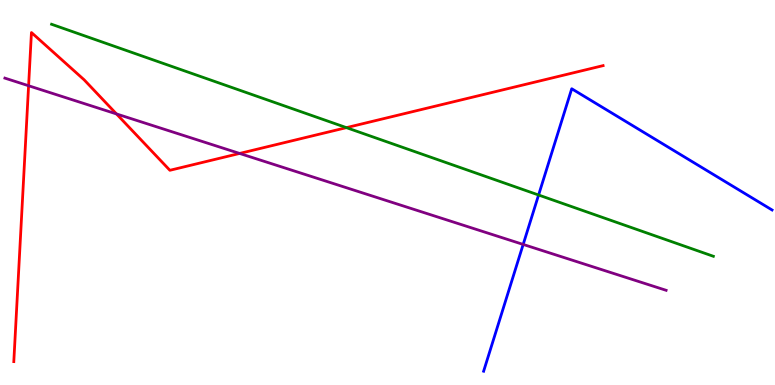[{'lines': ['blue', 'red'], 'intersections': []}, {'lines': ['green', 'red'], 'intersections': [{'x': 4.47, 'y': 6.68}]}, {'lines': ['purple', 'red'], 'intersections': [{'x': 0.369, 'y': 7.77}, {'x': 1.5, 'y': 7.04}, {'x': 3.09, 'y': 6.01}]}, {'lines': ['blue', 'green'], 'intersections': [{'x': 6.95, 'y': 4.93}]}, {'lines': ['blue', 'purple'], 'intersections': [{'x': 6.75, 'y': 3.65}]}, {'lines': ['green', 'purple'], 'intersections': []}]